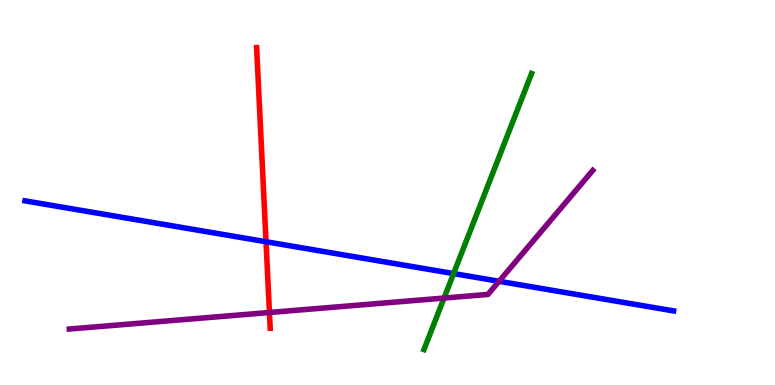[{'lines': ['blue', 'red'], 'intersections': [{'x': 3.43, 'y': 3.72}]}, {'lines': ['green', 'red'], 'intersections': []}, {'lines': ['purple', 'red'], 'intersections': [{'x': 3.48, 'y': 1.88}]}, {'lines': ['blue', 'green'], 'intersections': [{'x': 5.85, 'y': 2.89}]}, {'lines': ['blue', 'purple'], 'intersections': [{'x': 6.44, 'y': 2.69}]}, {'lines': ['green', 'purple'], 'intersections': [{'x': 5.73, 'y': 2.26}]}]